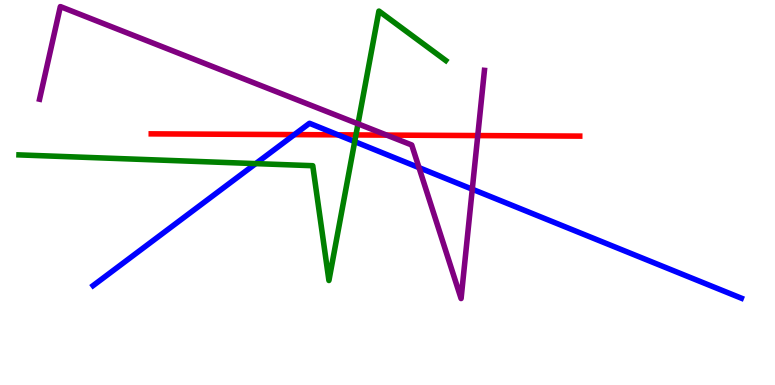[{'lines': ['blue', 'red'], 'intersections': [{'x': 3.8, 'y': 6.5}, {'x': 4.36, 'y': 6.5}]}, {'lines': ['green', 'red'], 'intersections': [{'x': 4.59, 'y': 6.5}]}, {'lines': ['purple', 'red'], 'intersections': [{'x': 4.99, 'y': 6.49}, {'x': 6.16, 'y': 6.48}]}, {'lines': ['blue', 'green'], 'intersections': [{'x': 3.3, 'y': 5.75}, {'x': 4.58, 'y': 6.32}]}, {'lines': ['blue', 'purple'], 'intersections': [{'x': 5.41, 'y': 5.65}, {'x': 6.09, 'y': 5.09}]}, {'lines': ['green', 'purple'], 'intersections': [{'x': 4.62, 'y': 6.78}]}]